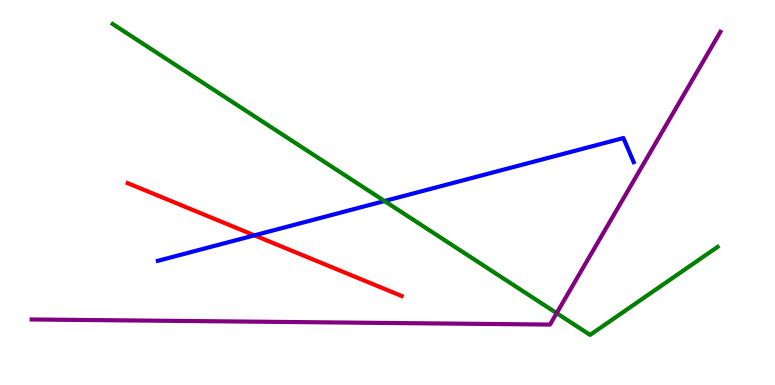[{'lines': ['blue', 'red'], 'intersections': [{'x': 3.28, 'y': 3.89}]}, {'lines': ['green', 'red'], 'intersections': []}, {'lines': ['purple', 'red'], 'intersections': []}, {'lines': ['blue', 'green'], 'intersections': [{'x': 4.96, 'y': 4.78}]}, {'lines': ['blue', 'purple'], 'intersections': []}, {'lines': ['green', 'purple'], 'intersections': [{'x': 7.18, 'y': 1.87}]}]